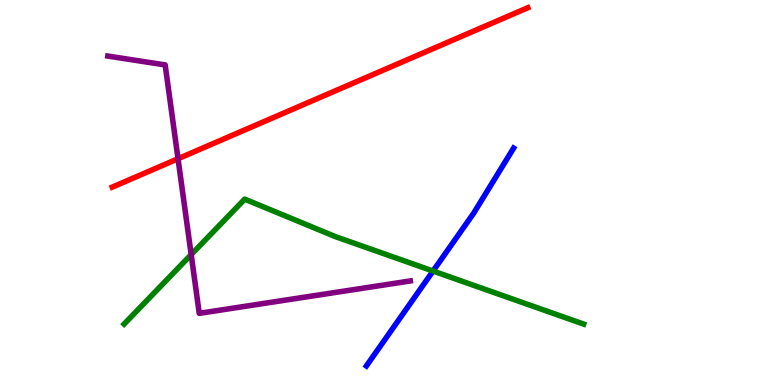[{'lines': ['blue', 'red'], 'intersections': []}, {'lines': ['green', 'red'], 'intersections': []}, {'lines': ['purple', 'red'], 'intersections': [{'x': 2.3, 'y': 5.88}]}, {'lines': ['blue', 'green'], 'intersections': [{'x': 5.59, 'y': 2.96}]}, {'lines': ['blue', 'purple'], 'intersections': []}, {'lines': ['green', 'purple'], 'intersections': [{'x': 2.47, 'y': 3.39}]}]